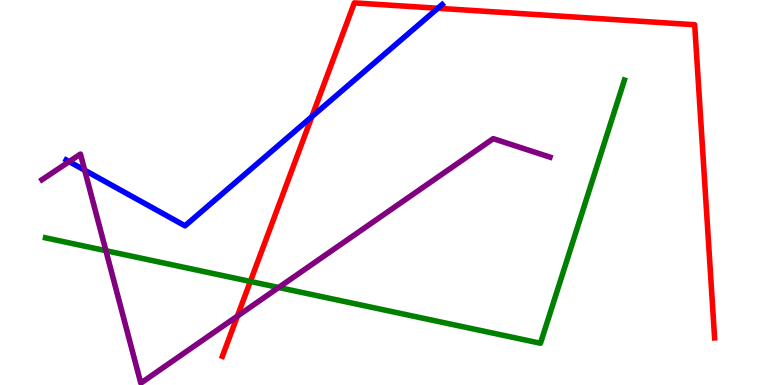[{'lines': ['blue', 'red'], 'intersections': [{'x': 4.02, 'y': 6.97}, {'x': 5.65, 'y': 9.79}]}, {'lines': ['green', 'red'], 'intersections': [{'x': 3.23, 'y': 2.69}]}, {'lines': ['purple', 'red'], 'intersections': [{'x': 3.06, 'y': 1.79}]}, {'lines': ['blue', 'green'], 'intersections': []}, {'lines': ['blue', 'purple'], 'intersections': [{'x': 0.892, 'y': 5.8}, {'x': 1.09, 'y': 5.58}]}, {'lines': ['green', 'purple'], 'intersections': [{'x': 1.37, 'y': 3.49}, {'x': 3.6, 'y': 2.53}]}]